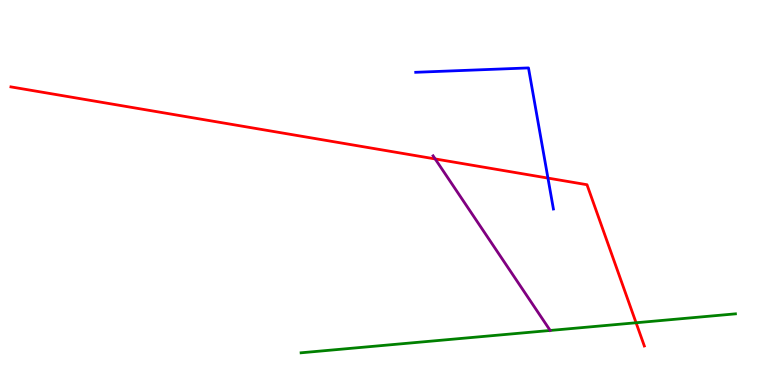[{'lines': ['blue', 'red'], 'intersections': [{'x': 7.07, 'y': 5.37}]}, {'lines': ['green', 'red'], 'intersections': [{'x': 8.21, 'y': 1.62}]}, {'lines': ['purple', 'red'], 'intersections': [{'x': 5.62, 'y': 5.87}]}, {'lines': ['blue', 'green'], 'intersections': []}, {'lines': ['blue', 'purple'], 'intersections': []}, {'lines': ['green', 'purple'], 'intersections': []}]